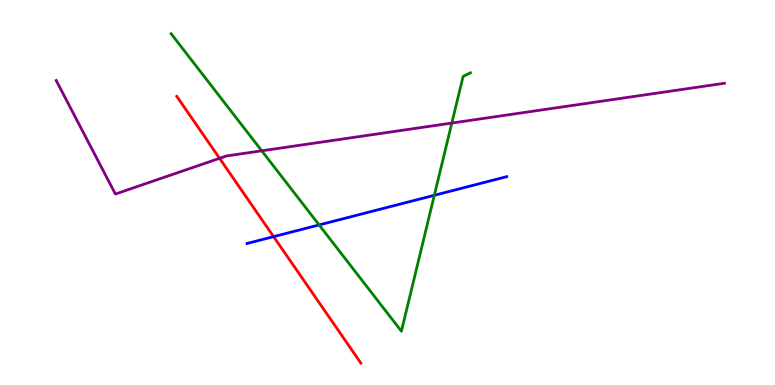[{'lines': ['blue', 'red'], 'intersections': [{'x': 3.53, 'y': 3.85}]}, {'lines': ['green', 'red'], 'intersections': []}, {'lines': ['purple', 'red'], 'intersections': [{'x': 2.83, 'y': 5.89}]}, {'lines': ['blue', 'green'], 'intersections': [{'x': 4.12, 'y': 4.16}, {'x': 5.6, 'y': 4.93}]}, {'lines': ['blue', 'purple'], 'intersections': []}, {'lines': ['green', 'purple'], 'intersections': [{'x': 3.38, 'y': 6.08}, {'x': 5.83, 'y': 6.8}]}]